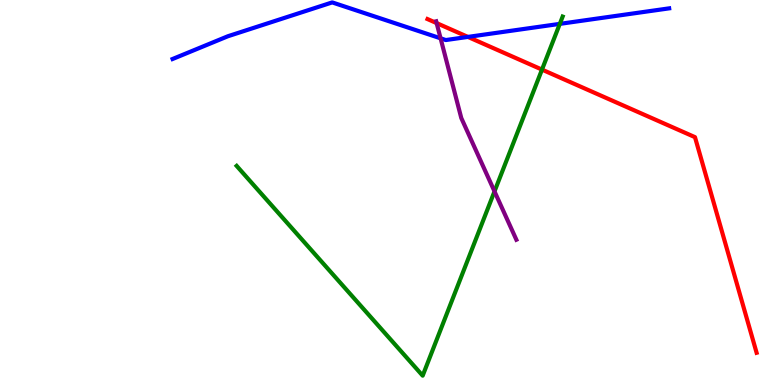[{'lines': ['blue', 'red'], 'intersections': [{'x': 6.04, 'y': 9.04}]}, {'lines': ['green', 'red'], 'intersections': [{'x': 6.99, 'y': 8.19}]}, {'lines': ['purple', 'red'], 'intersections': [{'x': 5.63, 'y': 9.4}]}, {'lines': ['blue', 'green'], 'intersections': [{'x': 7.22, 'y': 9.38}]}, {'lines': ['blue', 'purple'], 'intersections': [{'x': 5.68, 'y': 9.0}]}, {'lines': ['green', 'purple'], 'intersections': [{'x': 6.38, 'y': 5.03}]}]